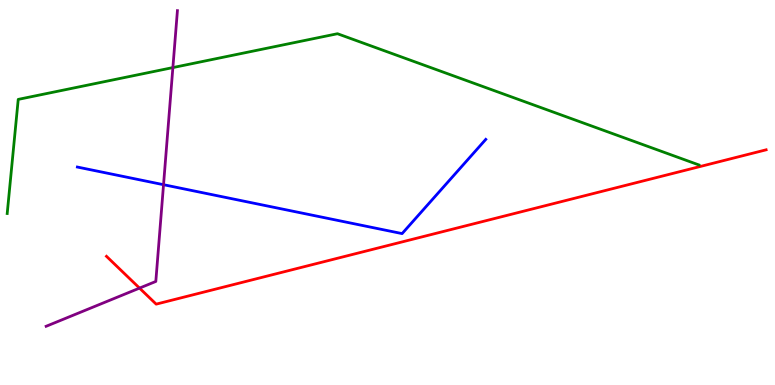[{'lines': ['blue', 'red'], 'intersections': []}, {'lines': ['green', 'red'], 'intersections': []}, {'lines': ['purple', 'red'], 'intersections': [{'x': 1.8, 'y': 2.52}]}, {'lines': ['blue', 'green'], 'intersections': []}, {'lines': ['blue', 'purple'], 'intersections': [{'x': 2.11, 'y': 5.2}]}, {'lines': ['green', 'purple'], 'intersections': [{'x': 2.23, 'y': 8.24}]}]